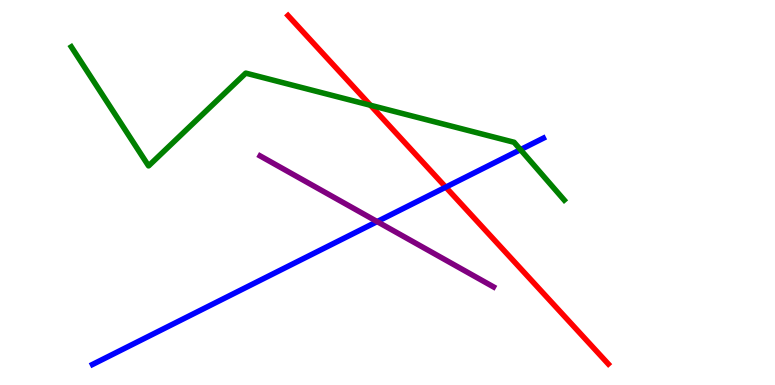[{'lines': ['blue', 'red'], 'intersections': [{'x': 5.75, 'y': 5.14}]}, {'lines': ['green', 'red'], 'intersections': [{'x': 4.78, 'y': 7.27}]}, {'lines': ['purple', 'red'], 'intersections': []}, {'lines': ['blue', 'green'], 'intersections': [{'x': 6.72, 'y': 6.11}]}, {'lines': ['blue', 'purple'], 'intersections': [{'x': 4.87, 'y': 4.24}]}, {'lines': ['green', 'purple'], 'intersections': []}]